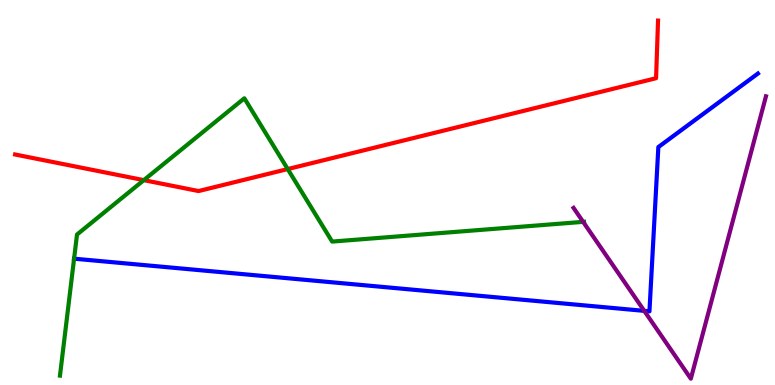[{'lines': ['blue', 'red'], 'intersections': []}, {'lines': ['green', 'red'], 'intersections': [{'x': 1.86, 'y': 5.32}, {'x': 3.71, 'y': 5.61}]}, {'lines': ['purple', 'red'], 'intersections': []}, {'lines': ['blue', 'green'], 'intersections': [{'x': 0.956, 'y': 3.28}]}, {'lines': ['blue', 'purple'], 'intersections': [{'x': 8.31, 'y': 1.93}]}, {'lines': ['green', 'purple'], 'intersections': [{'x': 7.52, 'y': 4.24}]}]